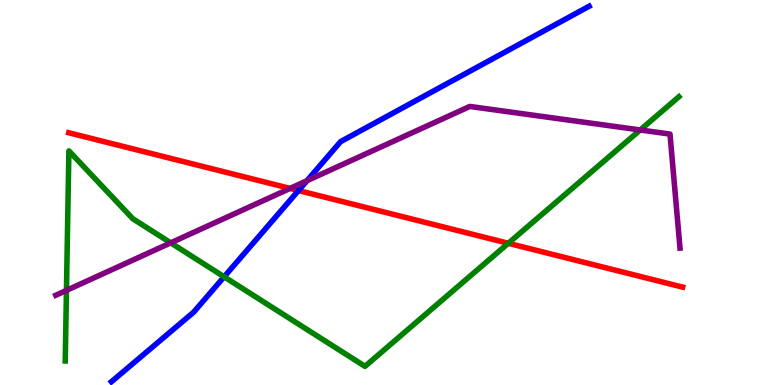[{'lines': ['blue', 'red'], 'intersections': [{'x': 3.85, 'y': 5.05}]}, {'lines': ['green', 'red'], 'intersections': [{'x': 6.56, 'y': 3.68}]}, {'lines': ['purple', 'red'], 'intersections': [{'x': 3.74, 'y': 5.11}]}, {'lines': ['blue', 'green'], 'intersections': [{'x': 2.89, 'y': 2.81}]}, {'lines': ['blue', 'purple'], 'intersections': [{'x': 3.96, 'y': 5.31}]}, {'lines': ['green', 'purple'], 'intersections': [{'x': 0.858, 'y': 2.46}, {'x': 2.2, 'y': 3.69}, {'x': 8.26, 'y': 6.62}]}]